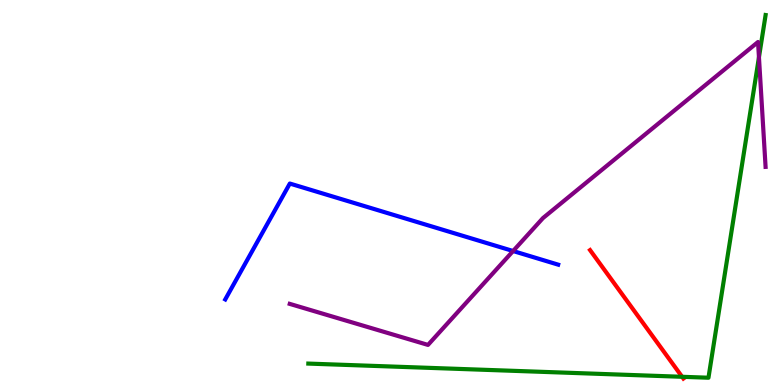[{'lines': ['blue', 'red'], 'intersections': []}, {'lines': ['green', 'red'], 'intersections': [{'x': 8.8, 'y': 0.213}]}, {'lines': ['purple', 'red'], 'intersections': []}, {'lines': ['blue', 'green'], 'intersections': []}, {'lines': ['blue', 'purple'], 'intersections': [{'x': 6.62, 'y': 3.48}]}, {'lines': ['green', 'purple'], 'intersections': [{'x': 9.79, 'y': 8.51}]}]